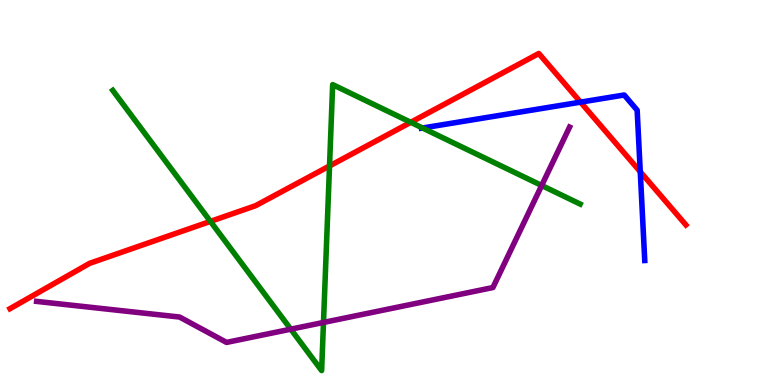[{'lines': ['blue', 'red'], 'intersections': [{'x': 7.49, 'y': 7.35}, {'x': 8.26, 'y': 5.54}]}, {'lines': ['green', 'red'], 'intersections': [{'x': 2.72, 'y': 4.25}, {'x': 4.25, 'y': 5.69}, {'x': 5.3, 'y': 6.82}]}, {'lines': ['purple', 'red'], 'intersections': []}, {'lines': ['blue', 'green'], 'intersections': [{'x': 5.45, 'y': 6.68}]}, {'lines': ['blue', 'purple'], 'intersections': []}, {'lines': ['green', 'purple'], 'intersections': [{'x': 3.75, 'y': 1.45}, {'x': 4.17, 'y': 1.62}, {'x': 6.99, 'y': 5.18}]}]